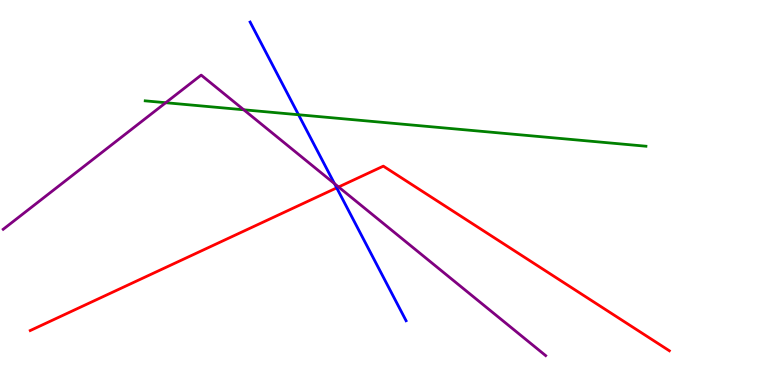[{'lines': ['blue', 'red'], 'intersections': [{'x': 4.34, 'y': 5.12}]}, {'lines': ['green', 'red'], 'intersections': []}, {'lines': ['purple', 'red'], 'intersections': [{'x': 4.37, 'y': 5.14}]}, {'lines': ['blue', 'green'], 'intersections': [{'x': 3.85, 'y': 7.02}]}, {'lines': ['blue', 'purple'], 'intersections': [{'x': 4.32, 'y': 5.23}]}, {'lines': ['green', 'purple'], 'intersections': [{'x': 2.14, 'y': 7.33}, {'x': 3.15, 'y': 7.15}]}]